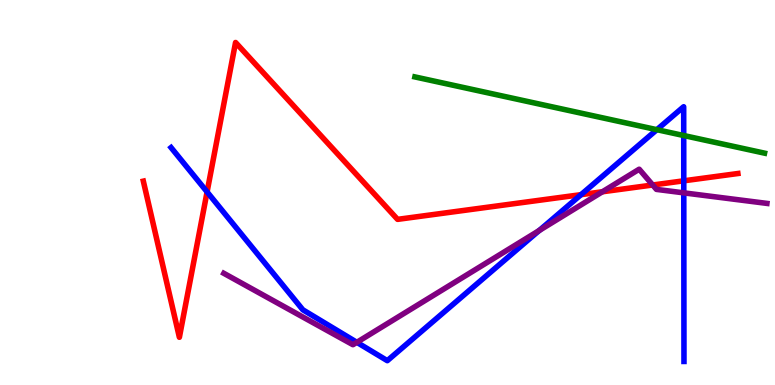[{'lines': ['blue', 'red'], 'intersections': [{'x': 2.67, 'y': 5.02}, {'x': 7.5, 'y': 4.94}, {'x': 8.82, 'y': 5.3}]}, {'lines': ['green', 'red'], 'intersections': []}, {'lines': ['purple', 'red'], 'intersections': [{'x': 7.77, 'y': 5.02}, {'x': 8.42, 'y': 5.19}]}, {'lines': ['blue', 'green'], 'intersections': [{'x': 8.48, 'y': 6.63}, {'x': 8.82, 'y': 6.48}]}, {'lines': ['blue', 'purple'], 'intersections': [{'x': 4.6, 'y': 1.11}, {'x': 6.96, 'y': 4.01}, {'x': 8.82, 'y': 4.99}]}, {'lines': ['green', 'purple'], 'intersections': []}]